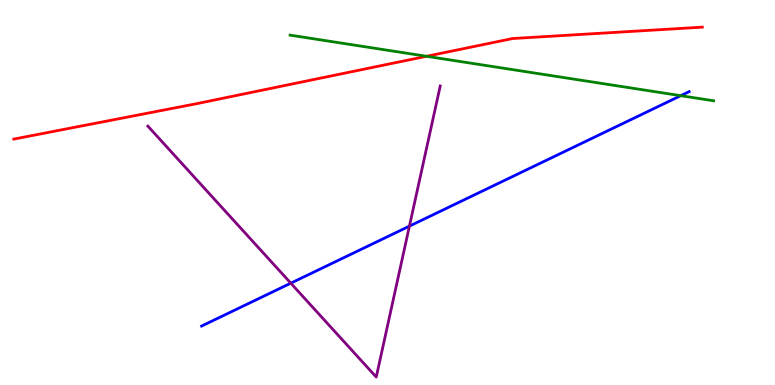[{'lines': ['blue', 'red'], 'intersections': []}, {'lines': ['green', 'red'], 'intersections': [{'x': 5.5, 'y': 8.54}]}, {'lines': ['purple', 'red'], 'intersections': []}, {'lines': ['blue', 'green'], 'intersections': [{'x': 8.78, 'y': 7.51}]}, {'lines': ['blue', 'purple'], 'intersections': [{'x': 3.75, 'y': 2.64}, {'x': 5.28, 'y': 4.13}]}, {'lines': ['green', 'purple'], 'intersections': []}]